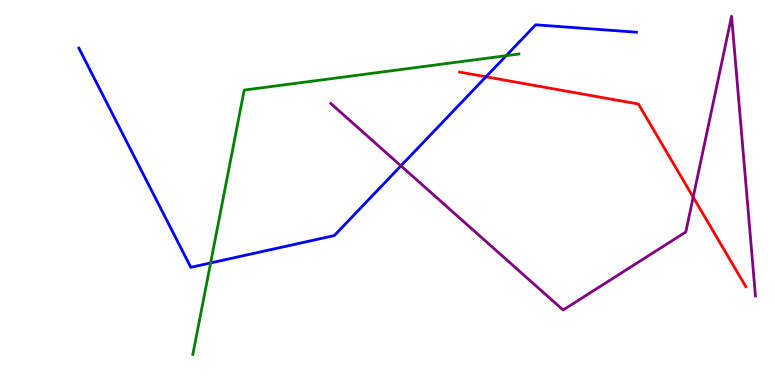[{'lines': ['blue', 'red'], 'intersections': [{'x': 6.27, 'y': 8.01}]}, {'lines': ['green', 'red'], 'intersections': []}, {'lines': ['purple', 'red'], 'intersections': [{'x': 8.94, 'y': 4.88}]}, {'lines': ['blue', 'green'], 'intersections': [{'x': 2.72, 'y': 3.17}, {'x': 6.53, 'y': 8.55}]}, {'lines': ['blue', 'purple'], 'intersections': [{'x': 5.17, 'y': 5.69}]}, {'lines': ['green', 'purple'], 'intersections': []}]